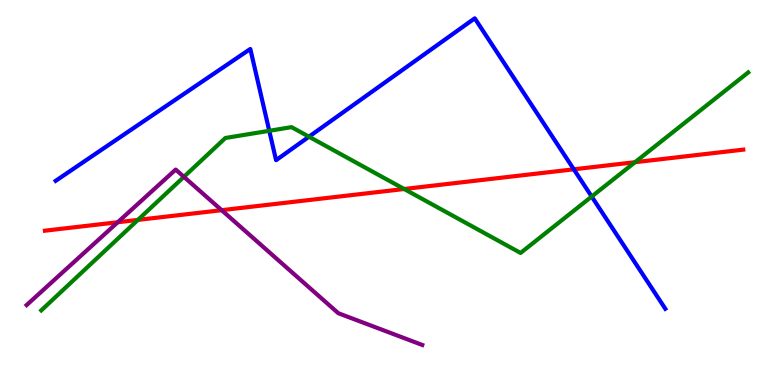[{'lines': ['blue', 'red'], 'intersections': [{'x': 7.4, 'y': 5.6}]}, {'lines': ['green', 'red'], 'intersections': [{'x': 1.78, 'y': 4.29}, {'x': 5.22, 'y': 5.09}, {'x': 8.19, 'y': 5.79}]}, {'lines': ['purple', 'red'], 'intersections': [{'x': 1.52, 'y': 4.23}, {'x': 2.86, 'y': 4.54}]}, {'lines': ['blue', 'green'], 'intersections': [{'x': 3.47, 'y': 6.6}, {'x': 3.99, 'y': 6.45}, {'x': 7.63, 'y': 4.89}]}, {'lines': ['blue', 'purple'], 'intersections': []}, {'lines': ['green', 'purple'], 'intersections': [{'x': 2.37, 'y': 5.41}]}]